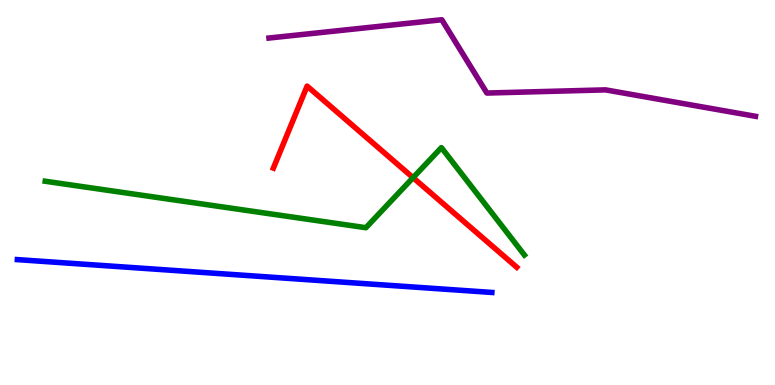[{'lines': ['blue', 'red'], 'intersections': []}, {'lines': ['green', 'red'], 'intersections': [{'x': 5.33, 'y': 5.39}]}, {'lines': ['purple', 'red'], 'intersections': []}, {'lines': ['blue', 'green'], 'intersections': []}, {'lines': ['blue', 'purple'], 'intersections': []}, {'lines': ['green', 'purple'], 'intersections': []}]